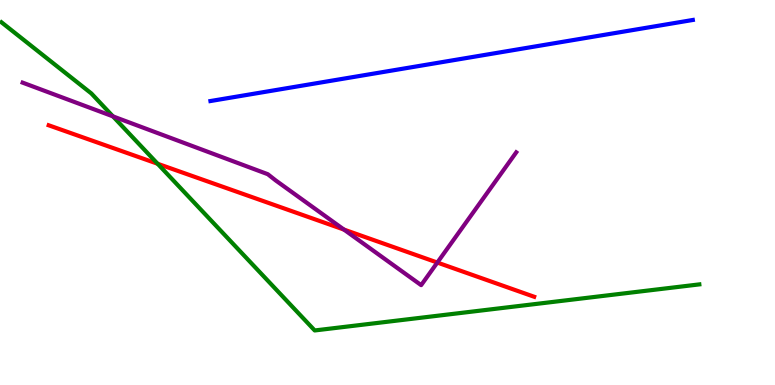[{'lines': ['blue', 'red'], 'intersections': []}, {'lines': ['green', 'red'], 'intersections': [{'x': 2.03, 'y': 5.75}]}, {'lines': ['purple', 'red'], 'intersections': [{'x': 4.44, 'y': 4.04}, {'x': 5.64, 'y': 3.18}]}, {'lines': ['blue', 'green'], 'intersections': []}, {'lines': ['blue', 'purple'], 'intersections': []}, {'lines': ['green', 'purple'], 'intersections': [{'x': 1.46, 'y': 6.98}]}]